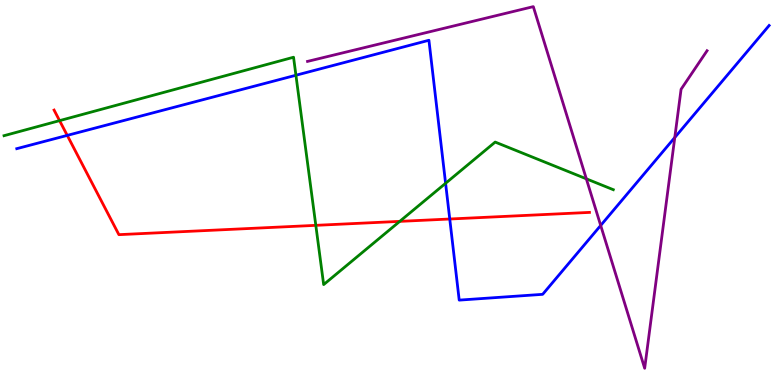[{'lines': ['blue', 'red'], 'intersections': [{'x': 0.868, 'y': 6.48}, {'x': 5.8, 'y': 4.31}]}, {'lines': ['green', 'red'], 'intersections': [{'x': 0.769, 'y': 6.87}, {'x': 4.08, 'y': 4.15}, {'x': 5.16, 'y': 4.25}]}, {'lines': ['purple', 'red'], 'intersections': []}, {'lines': ['blue', 'green'], 'intersections': [{'x': 3.82, 'y': 8.05}, {'x': 5.75, 'y': 5.24}]}, {'lines': ['blue', 'purple'], 'intersections': [{'x': 7.75, 'y': 4.14}, {'x': 8.71, 'y': 6.43}]}, {'lines': ['green', 'purple'], 'intersections': [{'x': 7.57, 'y': 5.36}]}]